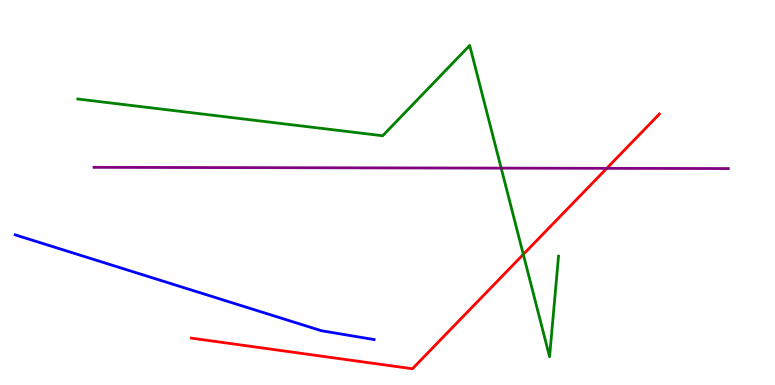[{'lines': ['blue', 'red'], 'intersections': []}, {'lines': ['green', 'red'], 'intersections': [{'x': 6.75, 'y': 3.39}]}, {'lines': ['purple', 'red'], 'intersections': [{'x': 7.83, 'y': 5.63}]}, {'lines': ['blue', 'green'], 'intersections': []}, {'lines': ['blue', 'purple'], 'intersections': []}, {'lines': ['green', 'purple'], 'intersections': [{'x': 6.47, 'y': 5.63}]}]